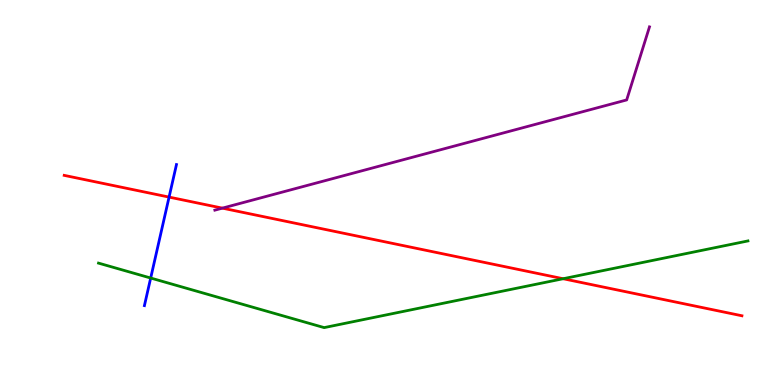[{'lines': ['blue', 'red'], 'intersections': [{'x': 2.18, 'y': 4.88}]}, {'lines': ['green', 'red'], 'intersections': [{'x': 7.27, 'y': 2.76}]}, {'lines': ['purple', 'red'], 'intersections': [{'x': 2.87, 'y': 4.59}]}, {'lines': ['blue', 'green'], 'intersections': [{'x': 1.94, 'y': 2.78}]}, {'lines': ['blue', 'purple'], 'intersections': []}, {'lines': ['green', 'purple'], 'intersections': []}]